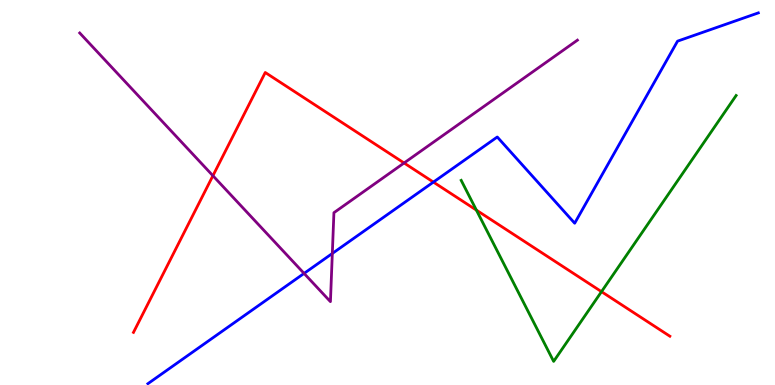[{'lines': ['blue', 'red'], 'intersections': [{'x': 5.59, 'y': 5.27}]}, {'lines': ['green', 'red'], 'intersections': [{'x': 6.15, 'y': 4.54}, {'x': 7.76, 'y': 2.42}]}, {'lines': ['purple', 'red'], 'intersections': [{'x': 2.75, 'y': 5.44}, {'x': 5.21, 'y': 5.77}]}, {'lines': ['blue', 'green'], 'intersections': []}, {'lines': ['blue', 'purple'], 'intersections': [{'x': 3.92, 'y': 2.9}, {'x': 4.29, 'y': 3.42}]}, {'lines': ['green', 'purple'], 'intersections': []}]